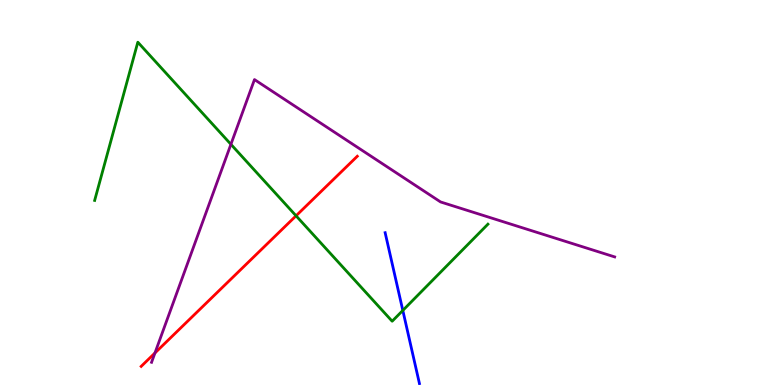[{'lines': ['blue', 'red'], 'intersections': []}, {'lines': ['green', 'red'], 'intersections': [{'x': 3.82, 'y': 4.39}]}, {'lines': ['purple', 'red'], 'intersections': [{'x': 2.0, 'y': 0.832}]}, {'lines': ['blue', 'green'], 'intersections': [{'x': 5.2, 'y': 1.94}]}, {'lines': ['blue', 'purple'], 'intersections': []}, {'lines': ['green', 'purple'], 'intersections': [{'x': 2.98, 'y': 6.25}]}]